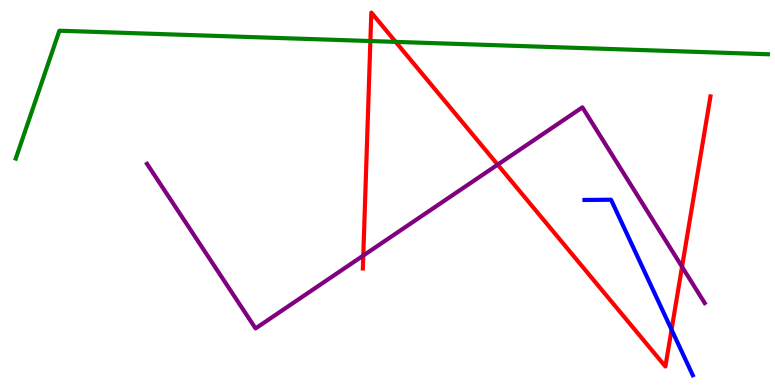[{'lines': ['blue', 'red'], 'intersections': [{'x': 8.67, 'y': 1.44}]}, {'lines': ['green', 'red'], 'intersections': [{'x': 4.78, 'y': 8.93}, {'x': 5.11, 'y': 8.91}]}, {'lines': ['purple', 'red'], 'intersections': [{'x': 4.69, 'y': 3.36}, {'x': 6.42, 'y': 5.72}, {'x': 8.8, 'y': 3.07}]}, {'lines': ['blue', 'green'], 'intersections': []}, {'lines': ['blue', 'purple'], 'intersections': []}, {'lines': ['green', 'purple'], 'intersections': []}]